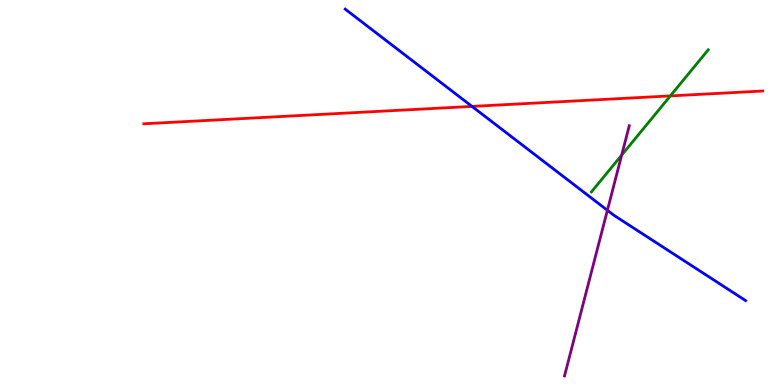[{'lines': ['blue', 'red'], 'intersections': [{'x': 6.09, 'y': 7.24}]}, {'lines': ['green', 'red'], 'intersections': [{'x': 8.65, 'y': 7.51}]}, {'lines': ['purple', 'red'], 'intersections': []}, {'lines': ['blue', 'green'], 'intersections': []}, {'lines': ['blue', 'purple'], 'intersections': [{'x': 7.84, 'y': 4.54}]}, {'lines': ['green', 'purple'], 'intersections': [{'x': 8.02, 'y': 5.97}]}]